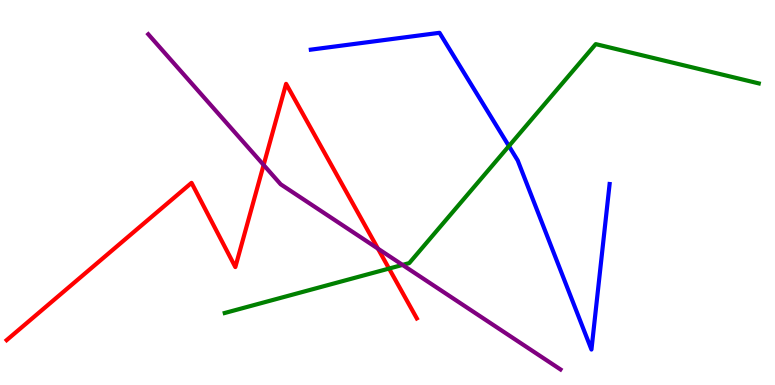[{'lines': ['blue', 'red'], 'intersections': []}, {'lines': ['green', 'red'], 'intersections': [{'x': 5.02, 'y': 3.02}]}, {'lines': ['purple', 'red'], 'intersections': [{'x': 3.4, 'y': 5.72}, {'x': 4.88, 'y': 3.54}]}, {'lines': ['blue', 'green'], 'intersections': [{'x': 6.57, 'y': 6.21}]}, {'lines': ['blue', 'purple'], 'intersections': []}, {'lines': ['green', 'purple'], 'intersections': [{'x': 5.19, 'y': 3.12}]}]